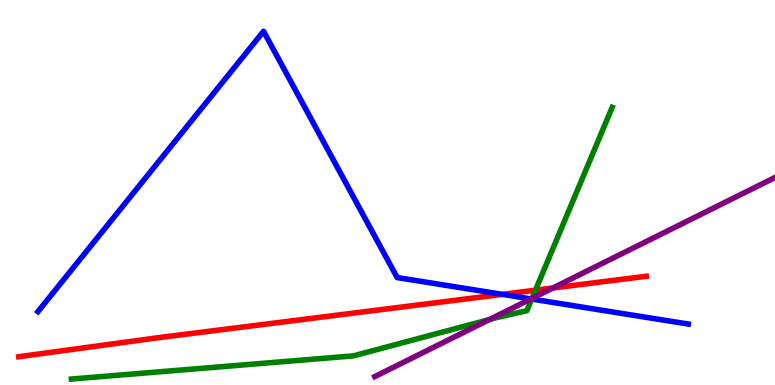[{'lines': ['blue', 'red'], 'intersections': [{'x': 6.48, 'y': 2.35}]}, {'lines': ['green', 'red'], 'intersections': [{'x': 6.91, 'y': 2.46}]}, {'lines': ['purple', 'red'], 'intersections': [{'x': 7.13, 'y': 2.52}]}, {'lines': ['blue', 'green'], 'intersections': [{'x': 6.86, 'y': 2.23}]}, {'lines': ['blue', 'purple'], 'intersections': [{'x': 6.85, 'y': 2.24}]}, {'lines': ['green', 'purple'], 'intersections': [{'x': 6.32, 'y': 1.7}, {'x': 6.86, 'y': 2.25}]}]